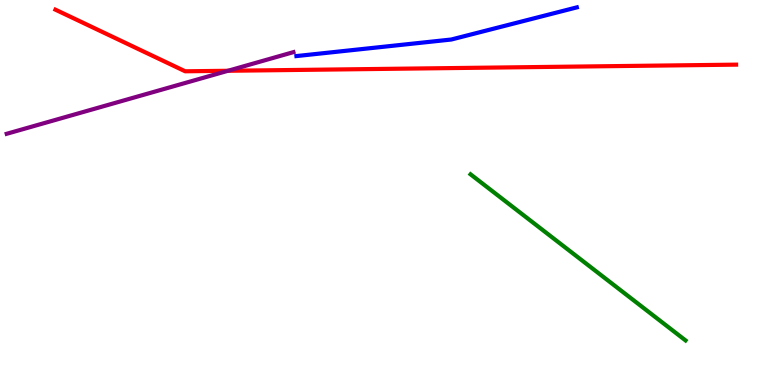[{'lines': ['blue', 'red'], 'intersections': []}, {'lines': ['green', 'red'], 'intersections': []}, {'lines': ['purple', 'red'], 'intersections': [{'x': 2.94, 'y': 8.16}]}, {'lines': ['blue', 'green'], 'intersections': []}, {'lines': ['blue', 'purple'], 'intersections': []}, {'lines': ['green', 'purple'], 'intersections': []}]